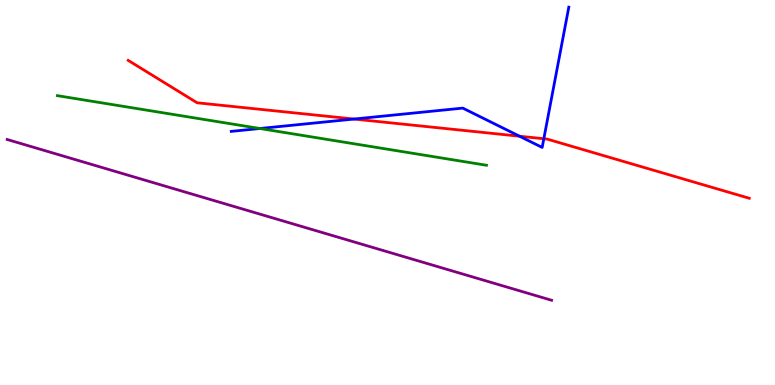[{'lines': ['blue', 'red'], 'intersections': [{'x': 4.57, 'y': 6.91}, {'x': 6.7, 'y': 6.46}, {'x': 7.02, 'y': 6.4}]}, {'lines': ['green', 'red'], 'intersections': []}, {'lines': ['purple', 'red'], 'intersections': []}, {'lines': ['blue', 'green'], 'intersections': [{'x': 3.35, 'y': 6.66}]}, {'lines': ['blue', 'purple'], 'intersections': []}, {'lines': ['green', 'purple'], 'intersections': []}]